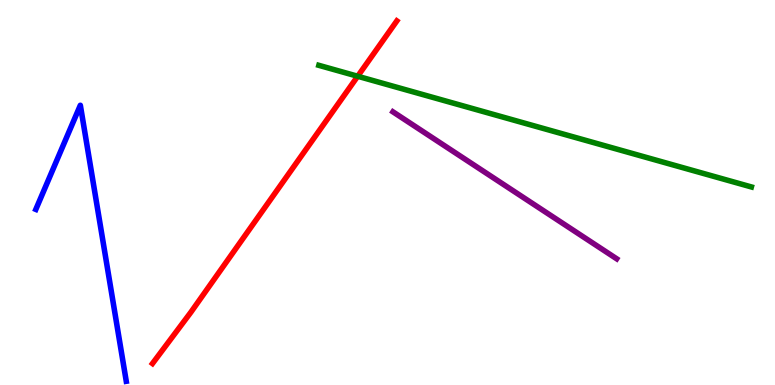[{'lines': ['blue', 'red'], 'intersections': []}, {'lines': ['green', 'red'], 'intersections': [{'x': 4.62, 'y': 8.02}]}, {'lines': ['purple', 'red'], 'intersections': []}, {'lines': ['blue', 'green'], 'intersections': []}, {'lines': ['blue', 'purple'], 'intersections': []}, {'lines': ['green', 'purple'], 'intersections': []}]